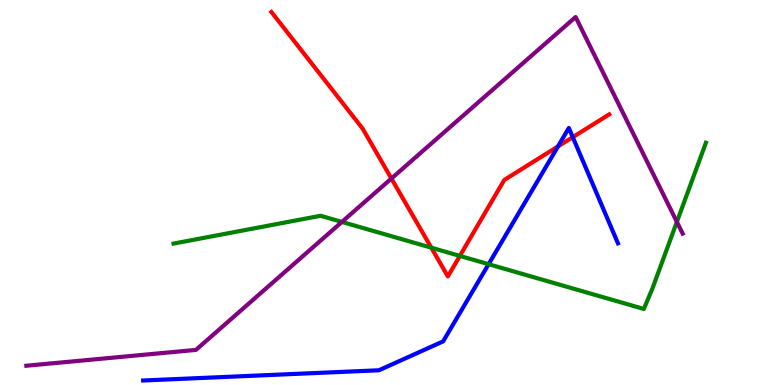[{'lines': ['blue', 'red'], 'intersections': [{'x': 7.2, 'y': 6.2}, {'x': 7.39, 'y': 6.44}]}, {'lines': ['green', 'red'], 'intersections': [{'x': 5.57, 'y': 3.57}, {'x': 5.93, 'y': 3.35}]}, {'lines': ['purple', 'red'], 'intersections': [{'x': 5.05, 'y': 5.36}]}, {'lines': ['blue', 'green'], 'intersections': [{'x': 6.3, 'y': 3.14}]}, {'lines': ['blue', 'purple'], 'intersections': []}, {'lines': ['green', 'purple'], 'intersections': [{'x': 4.41, 'y': 4.24}, {'x': 8.73, 'y': 4.24}]}]